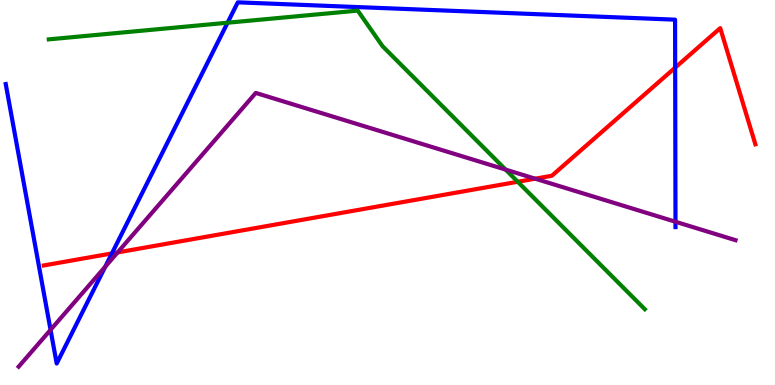[{'lines': ['blue', 'red'], 'intersections': [{'x': 1.44, 'y': 3.42}, {'x': 8.71, 'y': 8.24}]}, {'lines': ['green', 'red'], 'intersections': [{'x': 6.68, 'y': 5.28}]}, {'lines': ['purple', 'red'], 'intersections': [{'x': 1.52, 'y': 3.44}, {'x': 6.91, 'y': 5.36}]}, {'lines': ['blue', 'green'], 'intersections': [{'x': 2.94, 'y': 9.41}]}, {'lines': ['blue', 'purple'], 'intersections': [{'x': 0.652, 'y': 1.43}, {'x': 1.36, 'y': 3.07}, {'x': 8.72, 'y': 4.24}]}, {'lines': ['green', 'purple'], 'intersections': [{'x': 6.52, 'y': 5.59}]}]